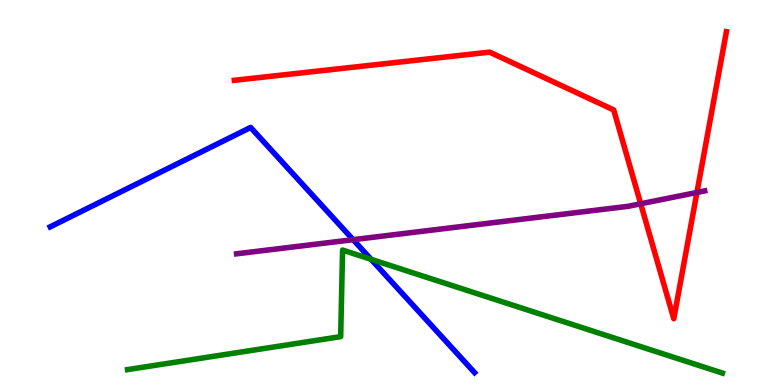[{'lines': ['blue', 'red'], 'intersections': []}, {'lines': ['green', 'red'], 'intersections': []}, {'lines': ['purple', 'red'], 'intersections': [{'x': 8.27, 'y': 4.71}, {'x': 8.99, 'y': 5.0}]}, {'lines': ['blue', 'green'], 'intersections': [{'x': 4.79, 'y': 3.27}]}, {'lines': ['blue', 'purple'], 'intersections': [{'x': 4.56, 'y': 3.77}]}, {'lines': ['green', 'purple'], 'intersections': []}]